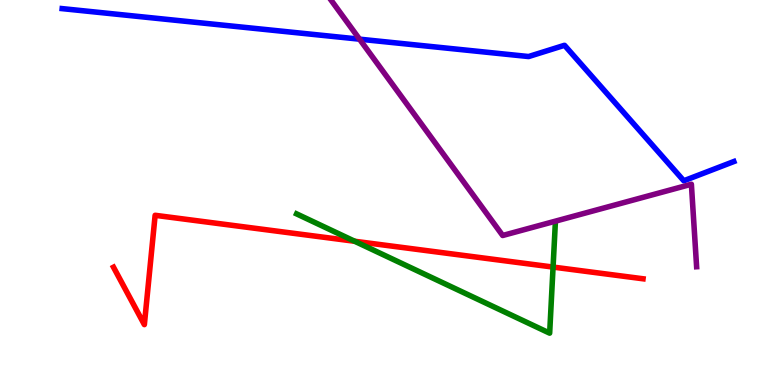[{'lines': ['blue', 'red'], 'intersections': []}, {'lines': ['green', 'red'], 'intersections': [{'x': 4.58, 'y': 3.73}, {'x': 7.14, 'y': 3.06}]}, {'lines': ['purple', 'red'], 'intersections': []}, {'lines': ['blue', 'green'], 'intersections': []}, {'lines': ['blue', 'purple'], 'intersections': [{'x': 4.64, 'y': 8.98}]}, {'lines': ['green', 'purple'], 'intersections': []}]